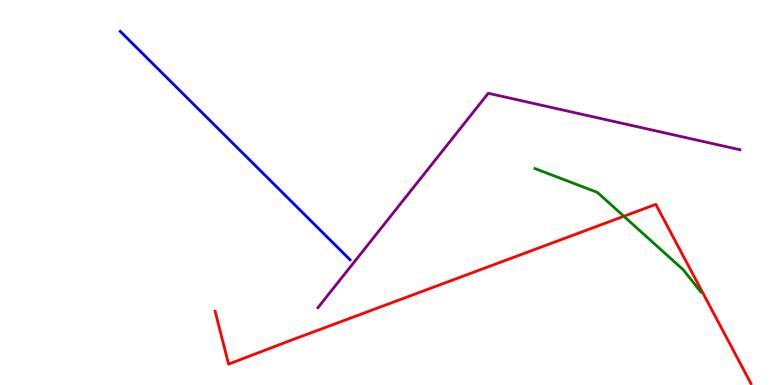[{'lines': ['blue', 'red'], 'intersections': []}, {'lines': ['green', 'red'], 'intersections': [{'x': 8.05, 'y': 4.38}]}, {'lines': ['purple', 'red'], 'intersections': []}, {'lines': ['blue', 'green'], 'intersections': []}, {'lines': ['blue', 'purple'], 'intersections': []}, {'lines': ['green', 'purple'], 'intersections': []}]